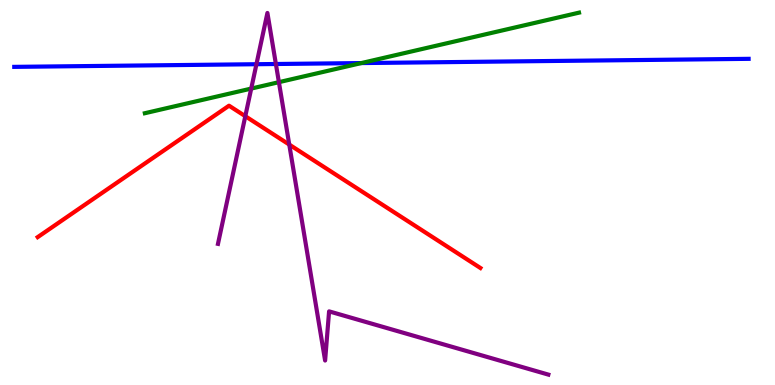[{'lines': ['blue', 'red'], 'intersections': []}, {'lines': ['green', 'red'], 'intersections': []}, {'lines': ['purple', 'red'], 'intersections': [{'x': 3.17, 'y': 6.98}, {'x': 3.73, 'y': 6.24}]}, {'lines': ['blue', 'green'], 'intersections': [{'x': 4.66, 'y': 8.36}]}, {'lines': ['blue', 'purple'], 'intersections': [{'x': 3.31, 'y': 8.33}, {'x': 3.56, 'y': 8.34}]}, {'lines': ['green', 'purple'], 'intersections': [{'x': 3.24, 'y': 7.7}, {'x': 3.6, 'y': 7.87}]}]